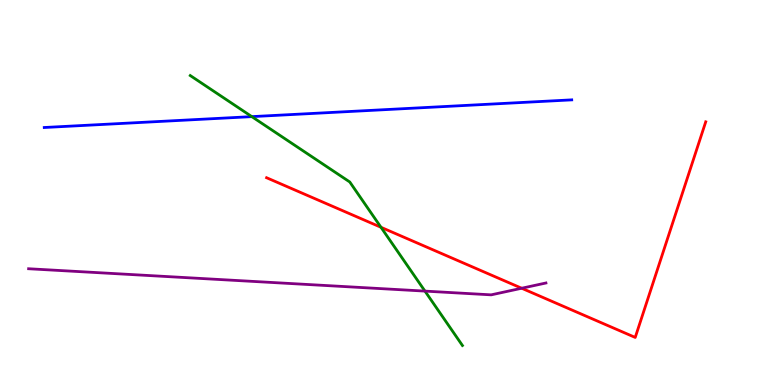[{'lines': ['blue', 'red'], 'intersections': []}, {'lines': ['green', 'red'], 'intersections': [{'x': 4.92, 'y': 4.1}]}, {'lines': ['purple', 'red'], 'intersections': [{'x': 6.73, 'y': 2.51}]}, {'lines': ['blue', 'green'], 'intersections': [{'x': 3.25, 'y': 6.97}]}, {'lines': ['blue', 'purple'], 'intersections': []}, {'lines': ['green', 'purple'], 'intersections': [{'x': 5.48, 'y': 2.44}]}]